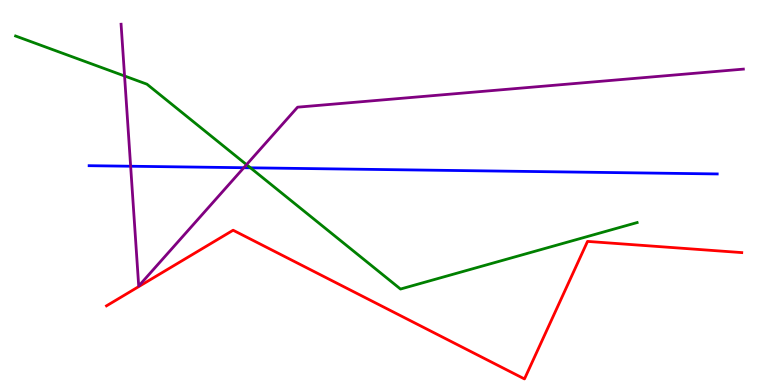[{'lines': ['blue', 'red'], 'intersections': []}, {'lines': ['green', 'red'], 'intersections': []}, {'lines': ['purple', 'red'], 'intersections': []}, {'lines': ['blue', 'green'], 'intersections': [{'x': 3.23, 'y': 5.64}]}, {'lines': ['blue', 'purple'], 'intersections': [{'x': 1.69, 'y': 5.68}, {'x': 3.15, 'y': 5.64}]}, {'lines': ['green', 'purple'], 'intersections': [{'x': 1.61, 'y': 8.03}, {'x': 3.18, 'y': 5.72}]}]